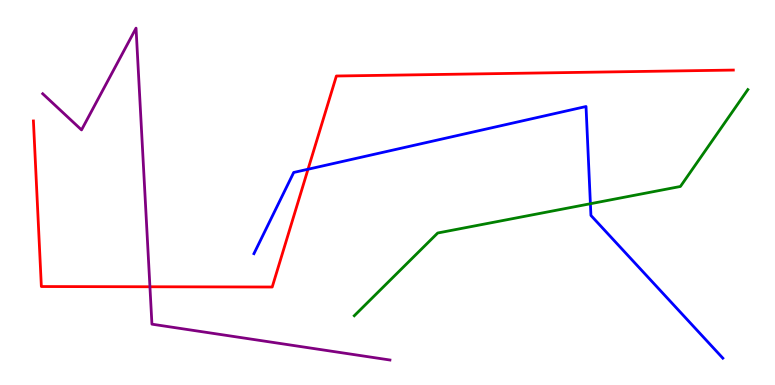[{'lines': ['blue', 'red'], 'intersections': [{'x': 3.97, 'y': 5.6}]}, {'lines': ['green', 'red'], 'intersections': []}, {'lines': ['purple', 'red'], 'intersections': [{'x': 1.93, 'y': 2.55}]}, {'lines': ['blue', 'green'], 'intersections': [{'x': 7.62, 'y': 4.71}]}, {'lines': ['blue', 'purple'], 'intersections': []}, {'lines': ['green', 'purple'], 'intersections': []}]